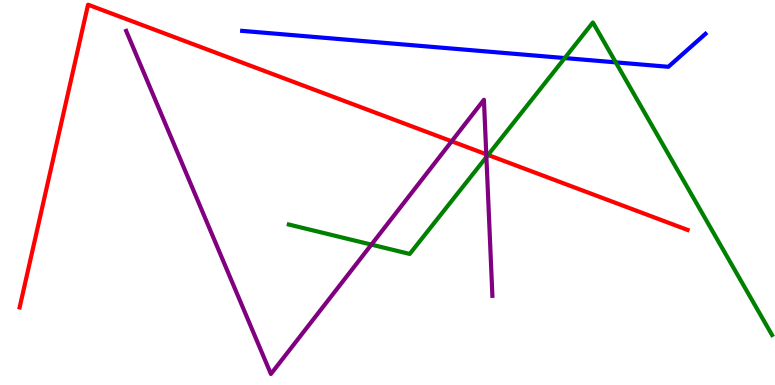[{'lines': ['blue', 'red'], 'intersections': []}, {'lines': ['green', 'red'], 'intersections': [{'x': 6.3, 'y': 5.97}]}, {'lines': ['purple', 'red'], 'intersections': [{'x': 5.83, 'y': 6.33}, {'x': 6.27, 'y': 5.99}]}, {'lines': ['blue', 'green'], 'intersections': [{'x': 7.29, 'y': 8.49}, {'x': 7.95, 'y': 8.38}]}, {'lines': ['blue', 'purple'], 'intersections': []}, {'lines': ['green', 'purple'], 'intersections': [{'x': 4.79, 'y': 3.65}, {'x': 6.28, 'y': 5.92}]}]